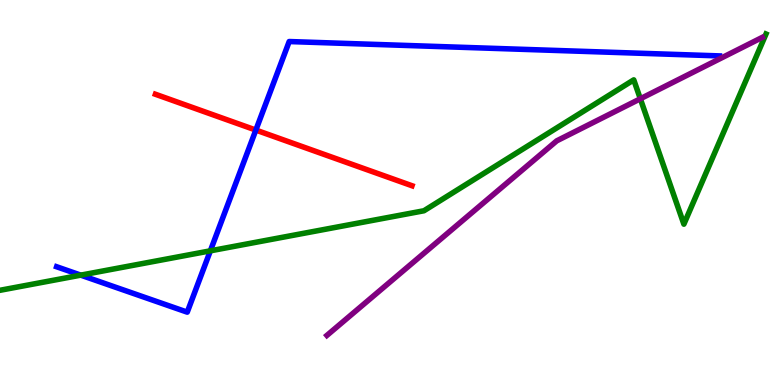[{'lines': ['blue', 'red'], 'intersections': [{'x': 3.3, 'y': 6.62}]}, {'lines': ['green', 'red'], 'intersections': []}, {'lines': ['purple', 'red'], 'intersections': []}, {'lines': ['blue', 'green'], 'intersections': [{'x': 1.04, 'y': 2.85}, {'x': 2.71, 'y': 3.48}]}, {'lines': ['blue', 'purple'], 'intersections': []}, {'lines': ['green', 'purple'], 'intersections': [{'x': 8.26, 'y': 7.43}]}]